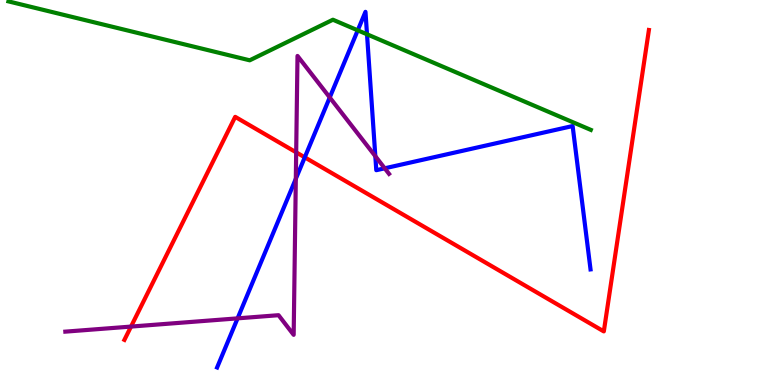[{'lines': ['blue', 'red'], 'intersections': [{'x': 3.93, 'y': 5.91}]}, {'lines': ['green', 'red'], 'intersections': []}, {'lines': ['purple', 'red'], 'intersections': [{'x': 1.69, 'y': 1.52}, {'x': 3.82, 'y': 6.04}]}, {'lines': ['blue', 'green'], 'intersections': [{'x': 4.62, 'y': 9.21}, {'x': 4.74, 'y': 9.11}]}, {'lines': ['blue', 'purple'], 'intersections': [{'x': 3.07, 'y': 1.73}, {'x': 3.82, 'y': 5.36}, {'x': 4.25, 'y': 7.47}, {'x': 4.84, 'y': 5.94}, {'x': 4.96, 'y': 5.63}]}, {'lines': ['green', 'purple'], 'intersections': []}]